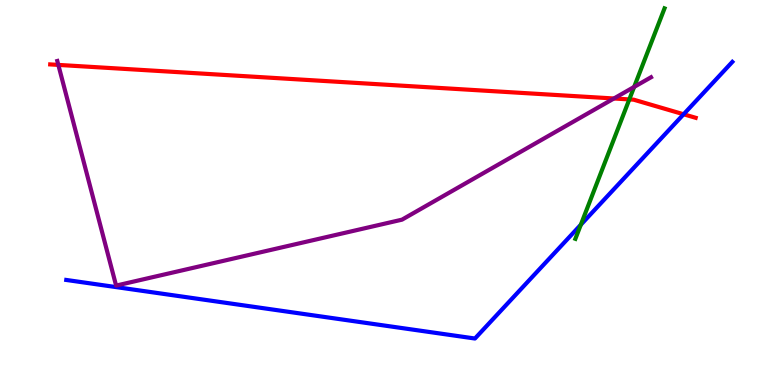[{'lines': ['blue', 'red'], 'intersections': [{'x': 8.82, 'y': 7.03}]}, {'lines': ['green', 'red'], 'intersections': [{'x': 8.12, 'y': 7.42}]}, {'lines': ['purple', 'red'], 'intersections': [{'x': 0.753, 'y': 8.31}, {'x': 7.92, 'y': 7.44}]}, {'lines': ['blue', 'green'], 'intersections': [{'x': 7.49, 'y': 4.16}]}, {'lines': ['blue', 'purple'], 'intersections': []}, {'lines': ['green', 'purple'], 'intersections': [{'x': 8.18, 'y': 7.74}]}]